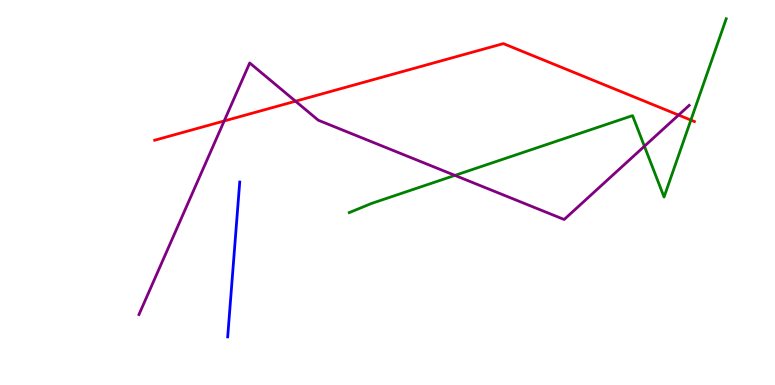[{'lines': ['blue', 'red'], 'intersections': []}, {'lines': ['green', 'red'], 'intersections': [{'x': 8.91, 'y': 6.88}]}, {'lines': ['purple', 'red'], 'intersections': [{'x': 2.89, 'y': 6.86}, {'x': 3.81, 'y': 7.37}, {'x': 8.76, 'y': 7.01}]}, {'lines': ['blue', 'green'], 'intersections': []}, {'lines': ['blue', 'purple'], 'intersections': []}, {'lines': ['green', 'purple'], 'intersections': [{'x': 5.87, 'y': 5.44}, {'x': 8.32, 'y': 6.2}]}]